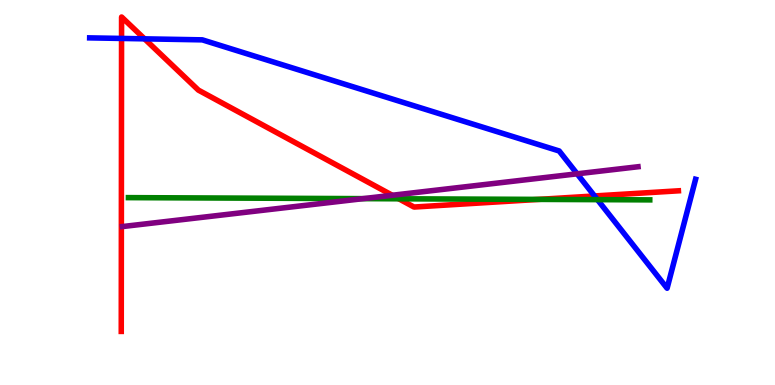[{'lines': ['blue', 'red'], 'intersections': [{'x': 1.57, 'y': 9.0}, {'x': 1.86, 'y': 8.99}, {'x': 7.67, 'y': 4.91}]}, {'lines': ['green', 'red'], 'intersections': [{'x': 5.15, 'y': 4.84}, {'x': 6.95, 'y': 4.82}]}, {'lines': ['purple', 'red'], 'intersections': [{'x': 5.06, 'y': 4.93}]}, {'lines': ['blue', 'green'], 'intersections': [{'x': 7.71, 'y': 4.81}]}, {'lines': ['blue', 'purple'], 'intersections': [{'x': 7.45, 'y': 5.49}]}, {'lines': ['green', 'purple'], 'intersections': [{'x': 4.69, 'y': 4.84}]}]